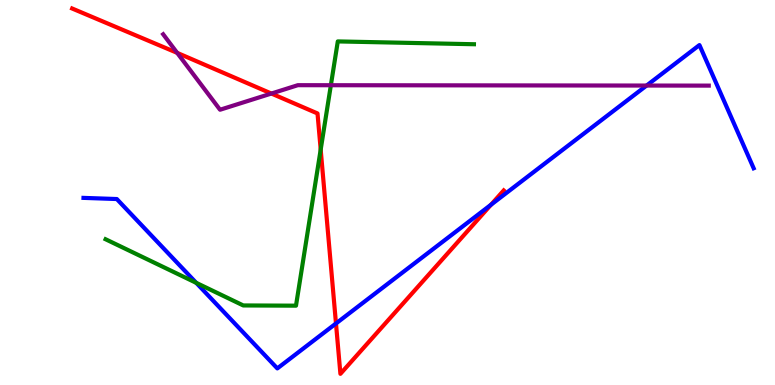[{'lines': ['blue', 'red'], 'intersections': [{'x': 4.34, 'y': 1.6}, {'x': 6.34, 'y': 4.68}]}, {'lines': ['green', 'red'], 'intersections': [{'x': 4.14, 'y': 6.12}]}, {'lines': ['purple', 'red'], 'intersections': [{'x': 2.29, 'y': 8.63}, {'x': 3.5, 'y': 7.57}]}, {'lines': ['blue', 'green'], 'intersections': [{'x': 2.53, 'y': 2.65}]}, {'lines': ['blue', 'purple'], 'intersections': [{'x': 8.34, 'y': 7.78}]}, {'lines': ['green', 'purple'], 'intersections': [{'x': 4.27, 'y': 7.79}]}]